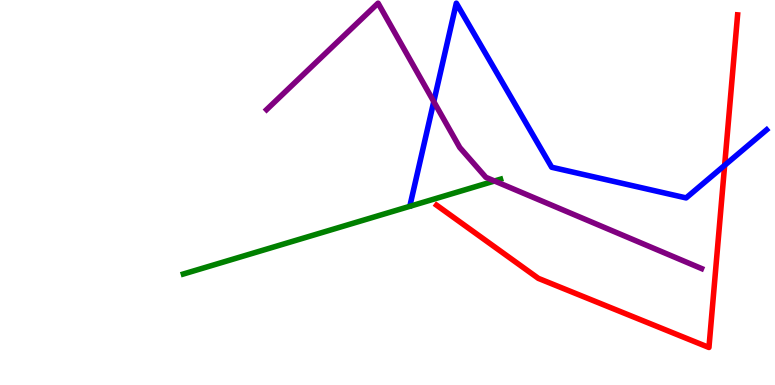[{'lines': ['blue', 'red'], 'intersections': [{'x': 9.35, 'y': 5.71}]}, {'lines': ['green', 'red'], 'intersections': []}, {'lines': ['purple', 'red'], 'intersections': []}, {'lines': ['blue', 'green'], 'intersections': []}, {'lines': ['blue', 'purple'], 'intersections': [{'x': 5.6, 'y': 7.36}]}, {'lines': ['green', 'purple'], 'intersections': [{'x': 6.38, 'y': 5.3}]}]